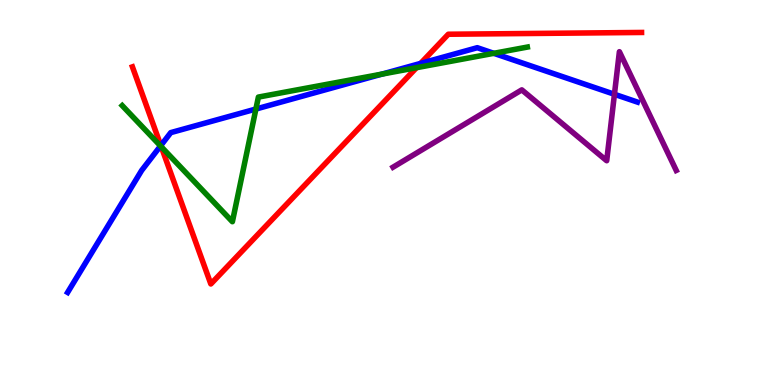[{'lines': ['blue', 'red'], 'intersections': [{'x': 2.08, 'y': 6.22}, {'x': 5.43, 'y': 8.35}]}, {'lines': ['green', 'red'], 'intersections': [{'x': 2.08, 'y': 6.19}, {'x': 5.37, 'y': 8.24}]}, {'lines': ['purple', 'red'], 'intersections': []}, {'lines': ['blue', 'green'], 'intersections': [{'x': 2.07, 'y': 6.21}, {'x': 3.3, 'y': 7.17}, {'x': 4.93, 'y': 8.08}, {'x': 6.37, 'y': 8.62}]}, {'lines': ['blue', 'purple'], 'intersections': [{'x': 7.93, 'y': 7.55}]}, {'lines': ['green', 'purple'], 'intersections': []}]